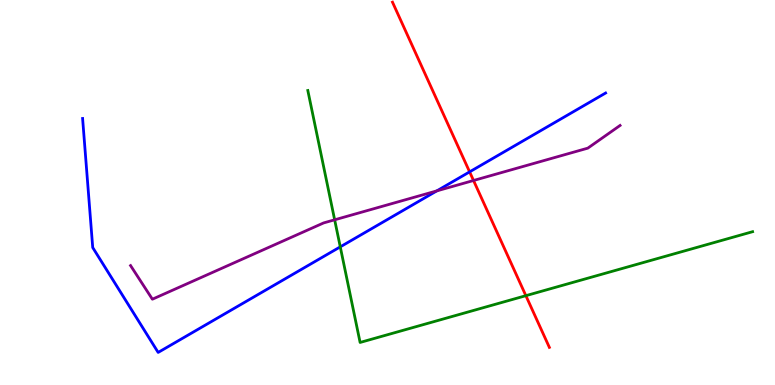[{'lines': ['blue', 'red'], 'intersections': [{'x': 6.06, 'y': 5.54}]}, {'lines': ['green', 'red'], 'intersections': [{'x': 6.79, 'y': 2.32}]}, {'lines': ['purple', 'red'], 'intersections': [{'x': 6.11, 'y': 5.31}]}, {'lines': ['blue', 'green'], 'intersections': [{'x': 4.39, 'y': 3.59}]}, {'lines': ['blue', 'purple'], 'intersections': [{'x': 5.64, 'y': 5.04}]}, {'lines': ['green', 'purple'], 'intersections': [{'x': 4.32, 'y': 4.29}]}]